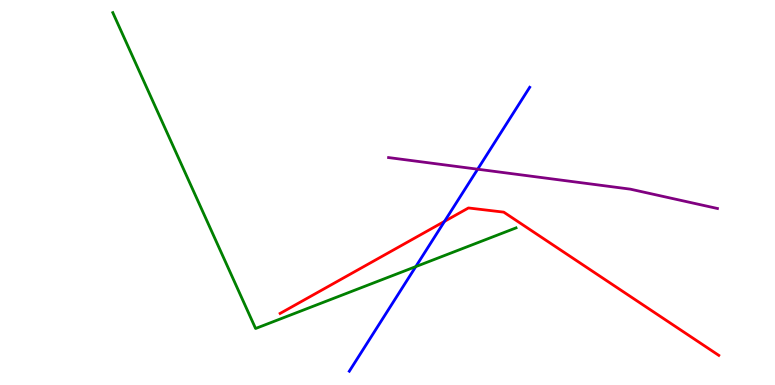[{'lines': ['blue', 'red'], 'intersections': [{'x': 5.74, 'y': 4.25}]}, {'lines': ['green', 'red'], 'intersections': []}, {'lines': ['purple', 'red'], 'intersections': []}, {'lines': ['blue', 'green'], 'intersections': [{'x': 5.36, 'y': 3.07}]}, {'lines': ['blue', 'purple'], 'intersections': [{'x': 6.16, 'y': 5.61}]}, {'lines': ['green', 'purple'], 'intersections': []}]